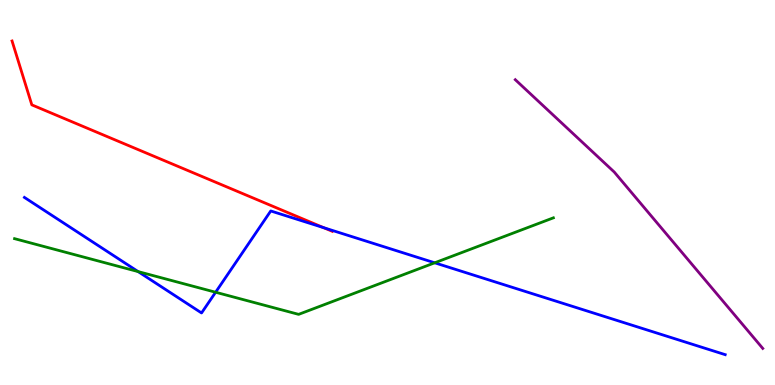[{'lines': ['blue', 'red'], 'intersections': [{'x': 4.18, 'y': 4.09}]}, {'lines': ['green', 'red'], 'intersections': []}, {'lines': ['purple', 'red'], 'intersections': []}, {'lines': ['blue', 'green'], 'intersections': [{'x': 1.78, 'y': 2.95}, {'x': 2.78, 'y': 2.41}, {'x': 5.61, 'y': 3.17}]}, {'lines': ['blue', 'purple'], 'intersections': []}, {'lines': ['green', 'purple'], 'intersections': []}]